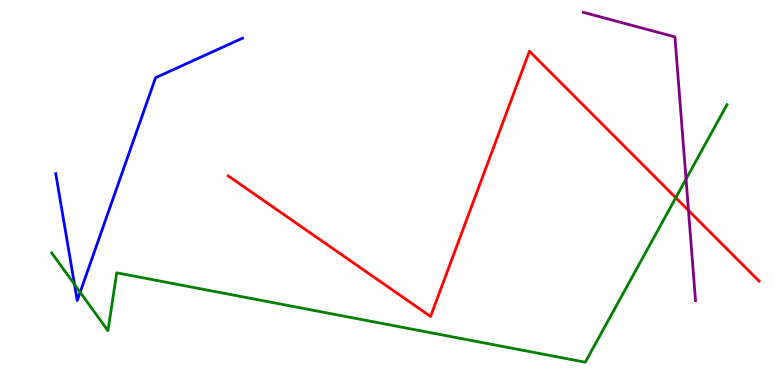[{'lines': ['blue', 'red'], 'intersections': []}, {'lines': ['green', 'red'], 'intersections': [{'x': 8.72, 'y': 4.86}]}, {'lines': ['purple', 'red'], 'intersections': [{'x': 8.88, 'y': 4.53}]}, {'lines': ['blue', 'green'], 'intersections': [{'x': 0.961, 'y': 2.61}, {'x': 1.03, 'y': 2.41}]}, {'lines': ['blue', 'purple'], 'intersections': []}, {'lines': ['green', 'purple'], 'intersections': [{'x': 8.85, 'y': 5.35}]}]